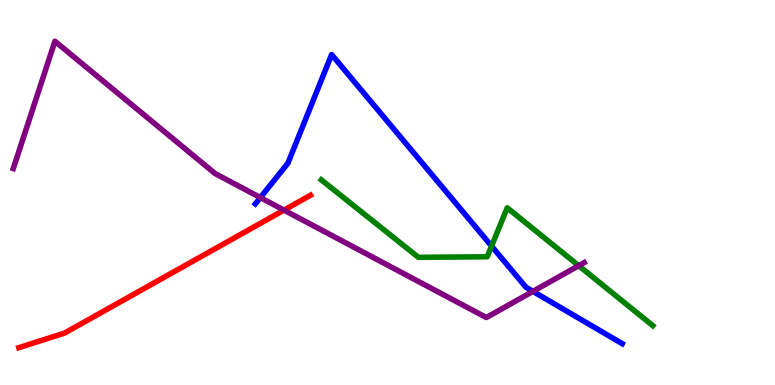[{'lines': ['blue', 'red'], 'intersections': []}, {'lines': ['green', 'red'], 'intersections': []}, {'lines': ['purple', 'red'], 'intersections': [{'x': 3.66, 'y': 4.54}]}, {'lines': ['blue', 'green'], 'intersections': [{'x': 6.34, 'y': 3.61}]}, {'lines': ['blue', 'purple'], 'intersections': [{'x': 3.36, 'y': 4.87}, {'x': 6.88, 'y': 2.43}]}, {'lines': ['green', 'purple'], 'intersections': [{'x': 7.47, 'y': 3.1}]}]